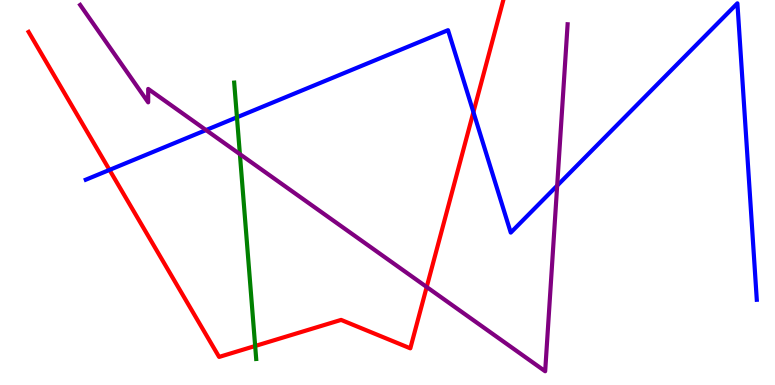[{'lines': ['blue', 'red'], 'intersections': [{'x': 1.41, 'y': 5.59}, {'x': 6.11, 'y': 7.09}]}, {'lines': ['green', 'red'], 'intersections': [{'x': 3.29, 'y': 1.01}]}, {'lines': ['purple', 'red'], 'intersections': [{'x': 5.51, 'y': 2.55}]}, {'lines': ['blue', 'green'], 'intersections': [{'x': 3.06, 'y': 6.95}]}, {'lines': ['blue', 'purple'], 'intersections': [{'x': 2.66, 'y': 6.62}, {'x': 7.19, 'y': 5.18}]}, {'lines': ['green', 'purple'], 'intersections': [{'x': 3.1, 'y': 6.0}]}]